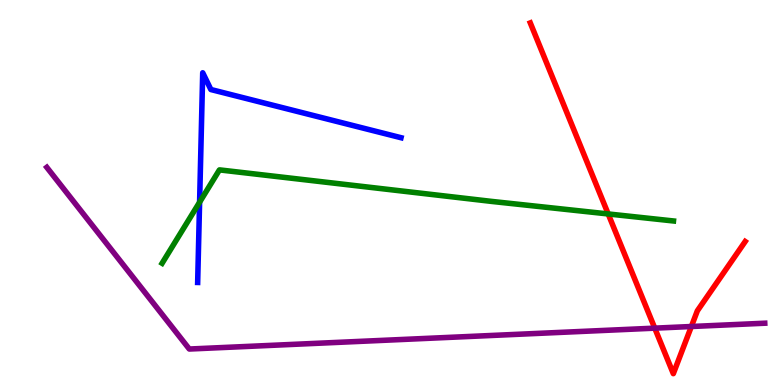[{'lines': ['blue', 'red'], 'intersections': []}, {'lines': ['green', 'red'], 'intersections': [{'x': 7.85, 'y': 4.44}]}, {'lines': ['purple', 'red'], 'intersections': [{'x': 8.45, 'y': 1.48}, {'x': 8.92, 'y': 1.52}]}, {'lines': ['blue', 'green'], 'intersections': [{'x': 2.58, 'y': 4.75}]}, {'lines': ['blue', 'purple'], 'intersections': []}, {'lines': ['green', 'purple'], 'intersections': []}]